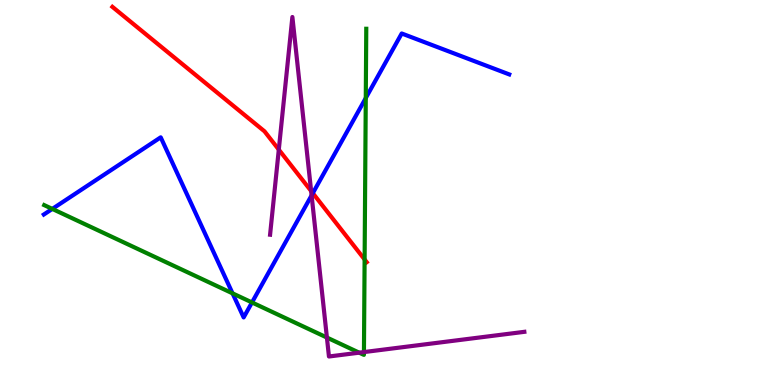[{'lines': ['blue', 'red'], 'intersections': [{'x': 4.04, 'y': 4.98}]}, {'lines': ['green', 'red'], 'intersections': [{'x': 4.7, 'y': 3.26}]}, {'lines': ['purple', 'red'], 'intersections': [{'x': 3.6, 'y': 6.11}, {'x': 4.01, 'y': 5.04}]}, {'lines': ['blue', 'green'], 'intersections': [{'x': 0.675, 'y': 4.57}, {'x': 3.0, 'y': 2.38}, {'x': 3.25, 'y': 2.14}, {'x': 4.72, 'y': 7.45}]}, {'lines': ['blue', 'purple'], 'intersections': [{'x': 4.02, 'y': 4.93}]}, {'lines': ['green', 'purple'], 'intersections': [{'x': 4.22, 'y': 1.23}, {'x': 4.63, 'y': 0.84}, {'x': 4.7, 'y': 0.855}]}]